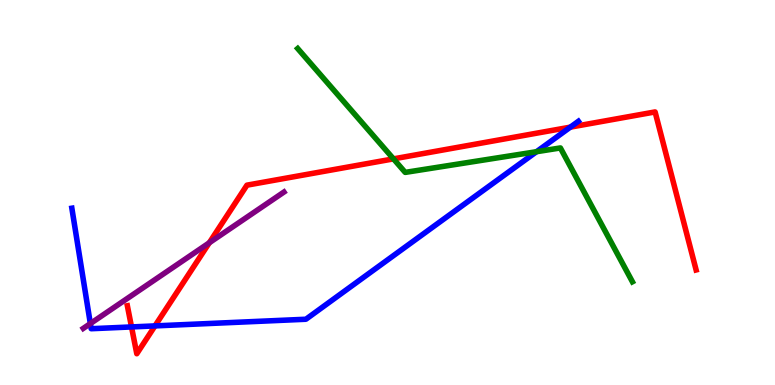[{'lines': ['blue', 'red'], 'intersections': [{'x': 1.7, 'y': 1.51}, {'x': 2.0, 'y': 1.54}, {'x': 7.36, 'y': 6.7}]}, {'lines': ['green', 'red'], 'intersections': [{'x': 5.08, 'y': 5.87}]}, {'lines': ['purple', 'red'], 'intersections': [{'x': 2.7, 'y': 3.69}]}, {'lines': ['blue', 'green'], 'intersections': [{'x': 6.92, 'y': 6.06}]}, {'lines': ['blue', 'purple'], 'intersections': [{'x': 1.17, 'y': 1.6}]}, {'lines': ['green', 'purple'], 'intersections': []}]